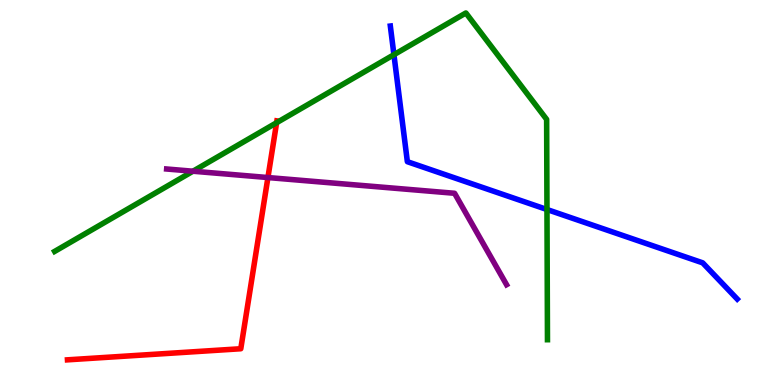[{'lines': ['blue', 'red'], 'intersections': []}, {'lines': ['green', 'red'], 'intersections': [{'x': 3.57, 'y': 6.81}]}, {'lines': ['purple', 'red'], 'intersections': [{'x': 3.46, 'y': 5.39}]}, {'lines': ['blue', 'green'], 'intersections': [{'x': 5.08, 'y': 8.58}, {'x': 7.06, 'y': 4.56}]}, {'lines': ['blue', 'purple'], 'intersections': []}, {'lines': ['green', 'purple'], 'intersections': [{'x': 2.49, 'y': 5.55}]}]